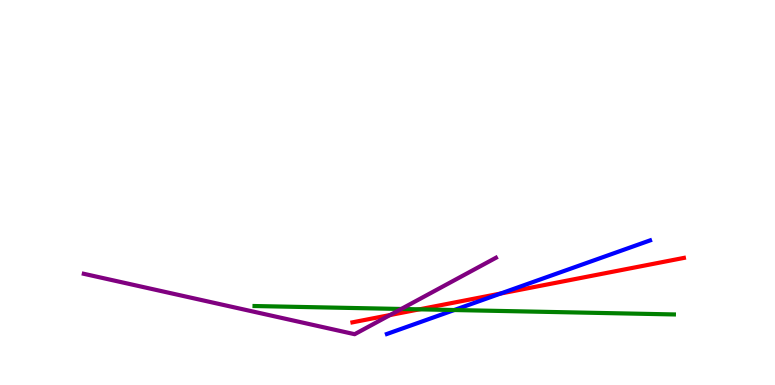[{'lines': ['blue', 'red'], 'intersections': [{'x': 6.46, 'y': 2.38}]}, {'lines': ['green', 'red'], 'intersections': [{'x': 5.41, 'y': 1.97}]}, {'lines': ['purple', 'red'], 'intersections': [{'x': 5.03, 'y': 1.82}]}, {'lines': ['blue', 'green'], 'intersections': [{'x': 5.86, 'y': 1.95}]}, {'lines': ['blue', 'purple'], 'intersections': []}, {'lines': ['green', 'purple'], 'intersections': [{'x': 5.18, 'y': 1.97}]}]